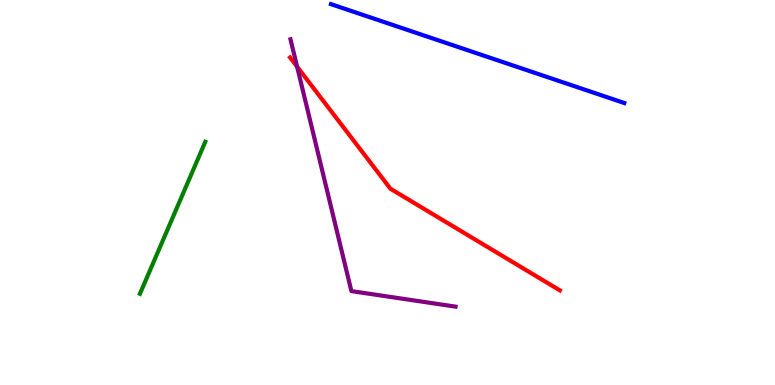[{'lines': ['blue', 'red'], 'intersections': []}, {'lines': ['green', 'red'], 'intersections': []}, {'lines': ['purple', 'red'], 'intersections': [{'x': 3.83, 'y': 8.27}]}, {'lines': ['blue', 'green'], 'intersections': []}, {'lines': ['blue', 'purple'], 'intersections': []}, {'lines': ['green', 'purple'], 'intersections': []}]